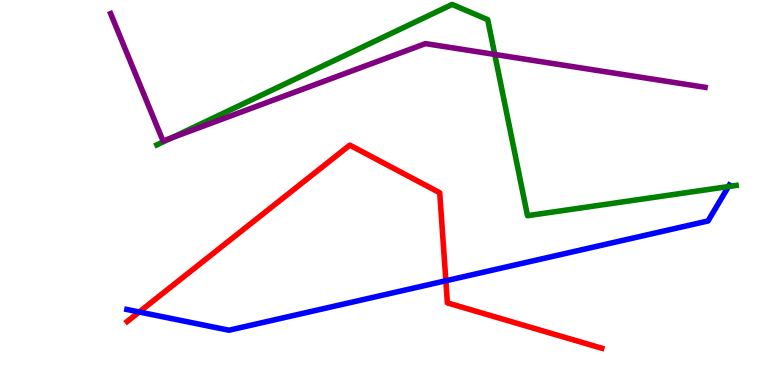[{'lines': ['blue', 'red'], 'intersections': [{'x': 1.8, 'y': 1.9}, {'x': 5.75, 'y': 2.71}]}, {'lines': ['green', 'red'], 'intersections': []}, {'lines': ['purple', 'red'], 'intersections': []}, {'lines': ['blue', 'green'], 'intersections': [{'x': 9.4, 'y': 5.15}]}, {'lines': ['blue', 'purple'], 'intersections': []}, {'lines': ['green', 'purple'], 'intersections': [{'x': 2.21, 'y': 6.42}, {'x': 6.38, 'y': 8.59}]}]